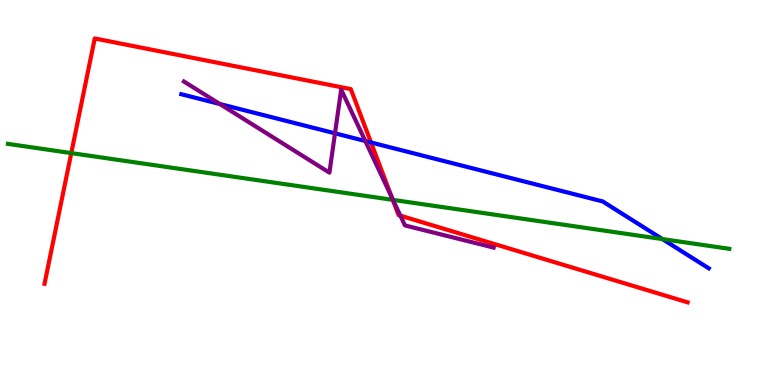[{'lines': ['blue', 'red'], 'intersections': [{'x': 4.79, 'y': 6.3}]}, {'lines': ['green', 'red'], 'intersections': [{'x': 0.92, 'y': 6.02}, {'x': 5.07, 'y': 4.81}]}, {'lines': ['purple', 'red'], 'intersections': [{'x': 5.06, 'y': 4.85}, {'x': 5.17, 'y': 4.4}]}, {'lines': ['blue', 'green'], 'intersections': [{'x': 8.55, 'y': 3.79}]}, {'lines': ['blue', 'purple'], 'intersections': [{'x': 2.84, 'y': 7.3}, {'x': 4.32, 'y': 6.54}, {'x': 4.71, 'y': 6.34}]}, {'lines': ['green', 'purple'], 'intersections': [{'x': 5.07, 'y': 4.81}]}]